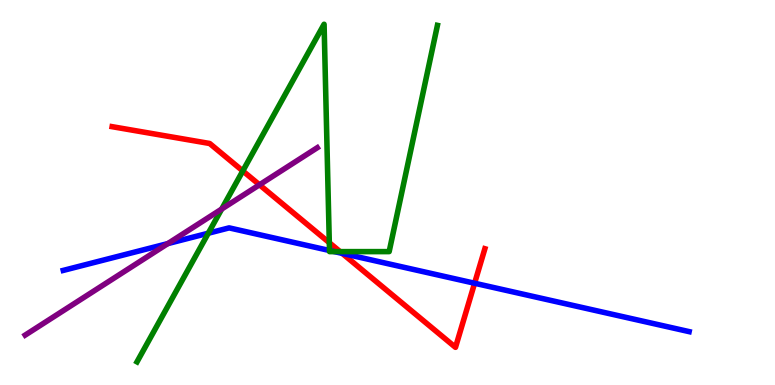[{'lines': ['blue', 'red'], 'intersections': [{'x': 4.42, 'y': 3.42}, {'x': 6.12, 'y': 2.64}]}, {'lines': ['green', 'red'], 'intersections': [{'x': 3.13, 'y': 5.56}, {'x': 4.25, 'y': 3.7}, {'x': 4.39, 'y': 3.46}]}, {'lines': ['purple', 'red'], 'intersections': [{'x': 3.35, 'y': 5.2}]}, {'lines': ['blue', 'green'], 'intersections': [{'x': 2.69, 'y': 3.94}, {'x': 4.25, 'y': 3.49}, {'x': 4.32, 'y': 3.46}]}, {'lines': ['blue', 'purple'], 'intersections': [{'x': 2.17, 'y': 3.67}]}, {'lines': ['green', 'purple'], 'intersections': [{'x': 2.86, 'y': 4.57}]}]